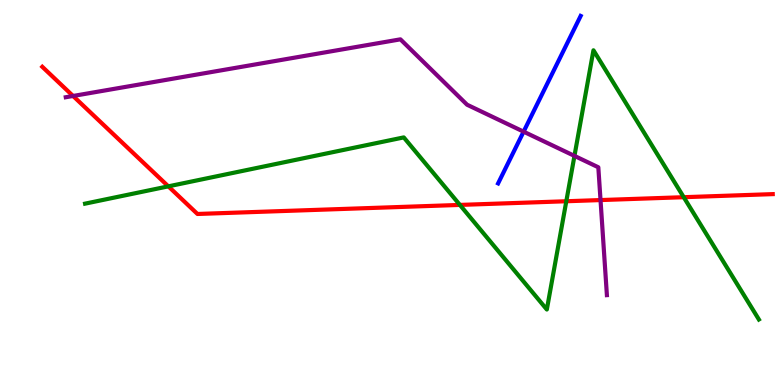[{'lines': ['blue', 'red'], 'intersections': []}, {'lines': ['green', 'red'], 'intersections': [{'x': 2.17, 'y': 5.16}, {'x': 5.93, 'y': 4.68}, {'x': 7.31, 'y': 4.77}, {'x': 8.82, 'y': 4.88}]}, {'lines': ['purple', 'red'], 'intersections': [{'x': 0.943, 'y': 7.51}, {'x': 7.75, 'y': 4.8}]}, {'lines': ['blue', 'green'], 'intersections': []}, {'lines': ['blue', 'purple'], 'intersections': [{'x': 6.76, 'y': 6.58}]}, {'lines': ['green', 'purple'], 'intersections': [{'x': 7.41, 'y': 5.95}]}]